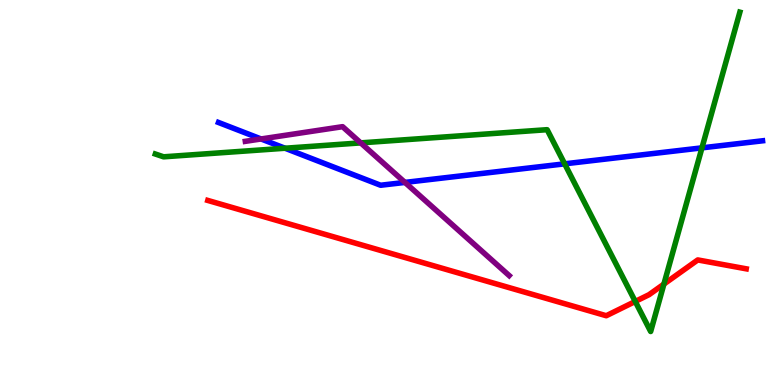[{'lines': ['blue', 'red'], 'intersections': []}, {'lines': ['green', 'red'], 'intersections': [{'x': 8.2, 'y': 2.17}, {'x': 8.57, 'y': 2.62}]}, {'lines': ['purple', 'red'], 'intersections': []}, {'lines': ['blue', 'green'], 'intersections': [{'x': 3.68, 'y': 6.15}, {'x': 7.29, 'y': 5.74}, {'x': 9.06, 'y': 6.16}]}, {'lines': ['blue', 'purple'], 'intersections': [{'x': 3.37, 'y': 6.39}, {'x': 5.23, 'y': 5.26}]}, {'lines': ['green', 'purple'], 'intersections': [{'x': 4.65, 'y': 6.29}]}]